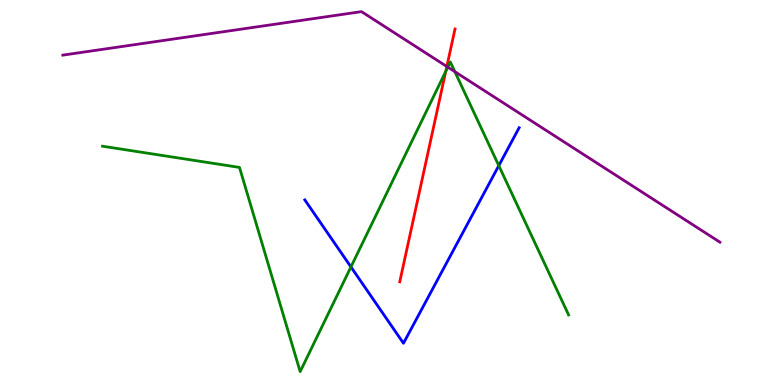[{'lines': ['blue', 'red'], 'intersections': []}, {'lines': ['green', 'red'], 'intersections': [{'x': 5.75, 'y': 8.15}]}, {'lines': ['purple', 'red'], 'intersections': [{'x': 5.77, 'y': 8.27}]}, {'lines': ['blue', 'green'], 'intersections': [{'x': 4.53, 'y': 3.07}, {'x': 6.44, 'y': 5.7}]}, {'lines': ['blue', 'purple'], 'intersections': []}, {'lines': ['green', 'purple'], 'intersections': [{'x': 5.78, 'y': 8.26}, {'x': 5.87, 'y': 8.14}]}]